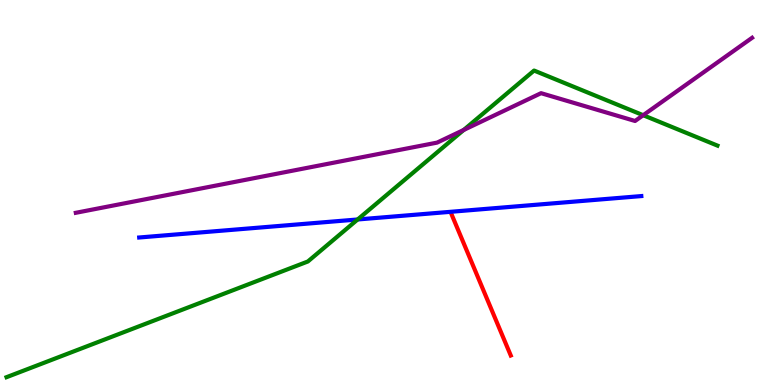[{'lines': ['blue', 'red'], 'intersections': []}, {'lines': ['green', 'red'], 'intersections': []}, {'lines': ['purple', 'red'], 'intersections': []}, {'lines': ['blue', 'green'], 'intersections': [{'x': 4.61, 'y': 4.3}]}, {'lines': ['blue', 'purple'], 'intersections': []}, {'lines': ['green', 'purple'], 'intersections': [{'x': 5.98, 'y': 6.62}, {'x': 8.3, 'y': 7.01}]}]